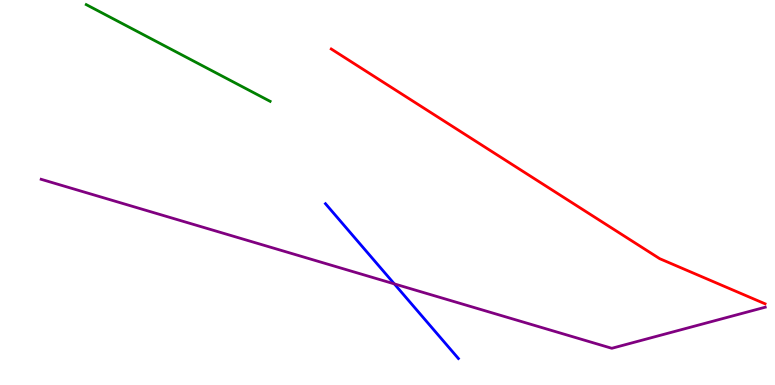[{'lines': ['blue', 'red'], 'intersections': []}, {'lines': ['green', 'red'], 'intersections': []}, {'lines': ['purple', 'red'], 'intersections': []}, {'lines': ['blue', 'green'], 'intersections': []}, {'lines': ['blue', 'purple'], 'intersections': [{'x': 5.09, 'y': 2.63}]}, {'lines': ['green', 'purple'], 'intersections': []}]